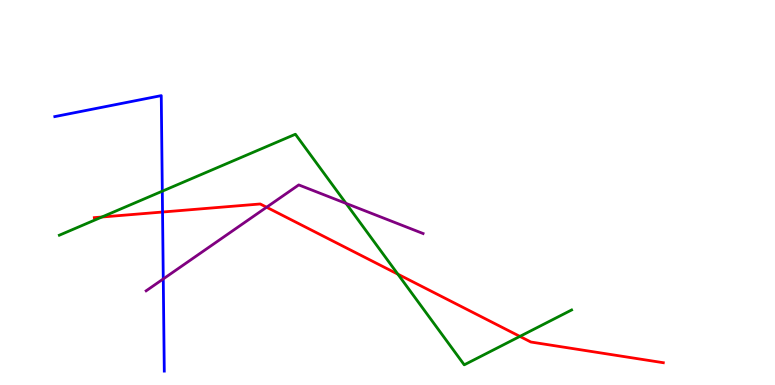[{'lines': ['blue', 'red'], 'intersections': [{'x': 2.1, 'y': 4.49}]}, {'lines': ['green', 'red'], 'intersections': [{'x': 1.31, 'y': 4.36}, {'x': 5.13, 'y': 2.88}, {'x': 6.71, 'y': 1.26}]}, {'lines': ['purple', 'red'], 'intersections': [{'x': 3.44, 'y': 4.62}]}, {'lines': ['blue', 'green'], 'intersections': [{'x': 2.09, 'y': 5.03}]}, {'lines': ['blue', 'purple'], 'intersections': [{'x': 2.11, 'y': 2.76}]}, {'lines': ['green', 'purple'], 'intersections': [{'x': 4.47, 'y': 4.72}]}]